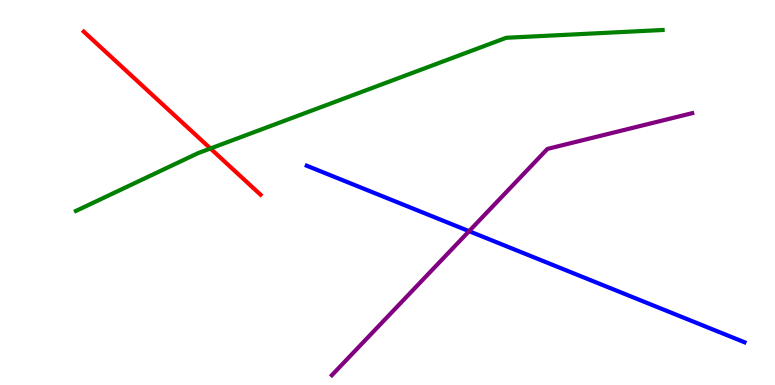[{'lines': ['blue', 'red'], 'intersections': []}, {'lines': ['green', 'red'], 'intersections': [{'x': 2.72, 'y': 6.14}]}, {'lines': ['purple', 'red'], 'intersections': []}, {'lines': ['blue', 'green'], 'intersections': []}, {'lines': ['blue', 'purple'], 'intersections': [{'x': 6.05, 'y': 4.0}]}, {'lines': ['green', 'purple'], 'intersections': []}]